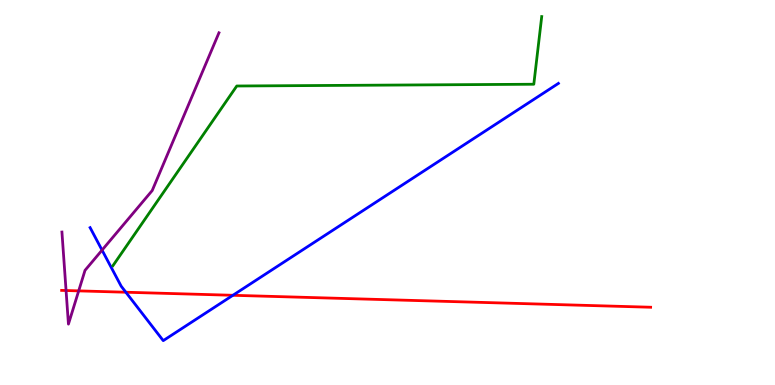[{'lines': ['blue', 'red'], 'intersections': [{'x': 1.62, 'y': 2.41}, {'x': 3.01, 'y': 2.33}]}, {'lines': ['green', 'red'], 'intersections': []}, {'lines': ['purple', 'red'], 'intersections': [{'x': 0.852, 'y': 2.45}, {'x': 1.02, 'y': 2.44}]}, {'lines': ['blue', 'green'], 'intersections': []}, {'lines': ['blue', 'purple'], 'intersections': [{'x': 1.32, 'y': 3.5}]}, {'lines': ['green', 'purple'], 'intersections': []}]